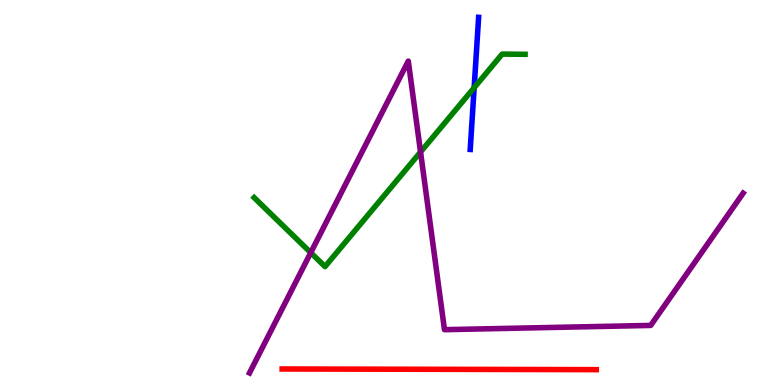[{'lines': ['blue', 'red'], 'intersections': []}, {'lines': ['green', 'red'], 'intersections': []}, {'lines': ['purple', 'red'], 'intersections': []}, {'lines': ['blue', 'green'], 'intersections': [{'x': 6.12, 'y': 7.72}]}, {'lines': ['blue', 'purple'], 'intersections': []}, {'lines': ['green', 'purple'], 'intersections': [{'x': 4.01, 'y': 3.44}, {'x': 5.43, 'y': 6.05}]}]